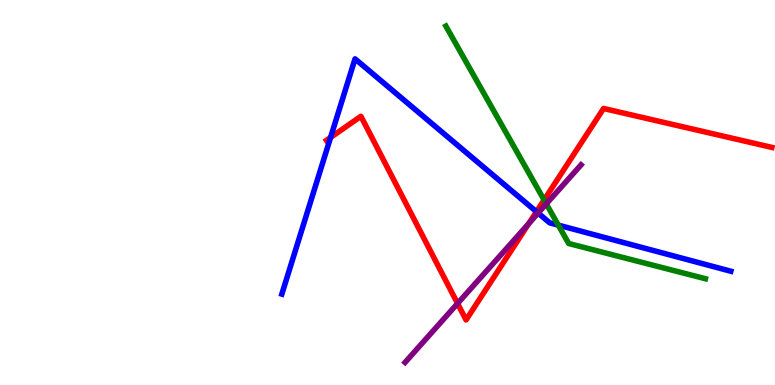[{'lines': ['blue', 'red'], 'intersections': [{'x': 4.27, 'y': 6.43}, {'x': 6.92, 'y': 4.5}]}, {'lines': ['green', 'red'], 'intersections': [{'x': 7.02, 'y': 4.81}]}, {'lines': ['purple', 'red'], 'intersections': [{'x': 5.9, 'y': 2.12}, {'x': 6.82, 'y': 4.19}]}, {'lines': ['blue', 'green'], 'intersections': [{'x': 7.2, 'y': 4.15}]}, {'lines': ['blue', 'purple'], 'intersections': [{'x': 6.94, 'y': 4.47}]}, {'lines': ['green', 'purple'], 'intersections': [{'x': 7.05, 'y': 4.7}]}]